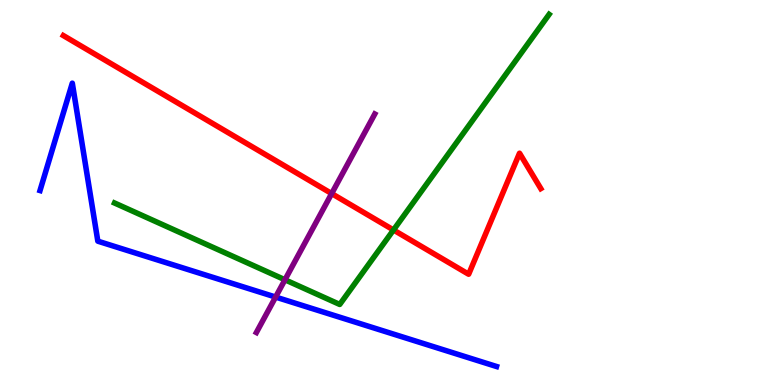[{'lines': ['blue', 'red'], 'intersections': []}, {'lines': ['green', 'red'], 'intersections': [{'x': 5.08, 'y': 4.03}]}, {'lines': ['purple', 'red'], 'intersections': [{'x': 4.28, 'y': 4.97}]}, {'lines': ['blue', 'green'], 'intersections': []}, {'lines': ['blue', 'purple'], 'intersections': [{'x': 3.56, 'y': 2.28}]}, {'lines': ['green', 'purple'], 'intersections': [{'x': 3.68, 'y': 2.73}]}]